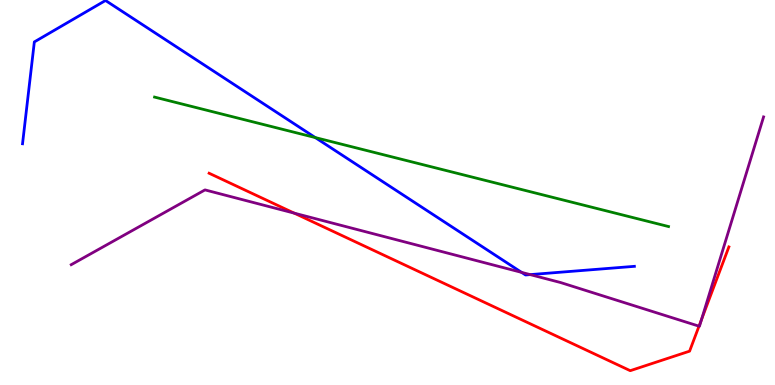[{'lines': ['blue', 'red'], 'intersections': []}, {'lines': ['green', 'red'], 'intersections': []}, {'lines': ['purple', 'red'], 'intersections': [{'x': 3.8, 'y': 4.46}, {'x': 9.02, 'y': 1.53}, {'x': 9.05, 'y': 1.7}]}, {'lines': ['blue', 'green'], 'intersections': [{'x': 4.07, 'y': 6.43}]}, {'lines': ['blue', 'purple'], 'intersections': [{'x': 6.73, 'y': 2.93}, {'x': 6.84, 'y': 2.87}]}, {'lines': ['green', 'purple'], 'intersections': []}]